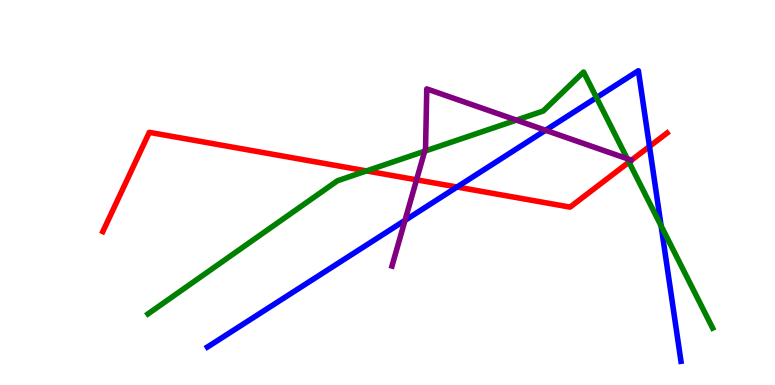[{'lines': ['blue', 'red'], 'intersections': [{'x': 5.9, 'y': 5.14}, {'x': 8.38, 'y': 6.2}]}, {'lines': ['green', 'red'], 'intersections': [{'x': 4.73, 'y': 5.56}, {'x': 8.12, 'y': 5.79}]}, {'lines': ['purple', 'red'], 'intersections': [{'x': 5.37, 'y': 5.33}]}, {'lines': ['blue', 'green'], 'intersections': [{'x': 7.7, 'y': 7.46}, {'x': 8.53, 'y': 4.13}]}, {'lines': ['blue', 'purple'], 'intersections': [{'x': 5.23, 'y': 4.28}, {'x': 7.04, 'y': 6.62}]}, {'lines': ['green', 'purple'], 'intersections': [{'x': 5.48, 'y': 6.07}, {'x': 6.66, 'y': 6.88}, {'x': 8.09, 'y': 5.88}]}]